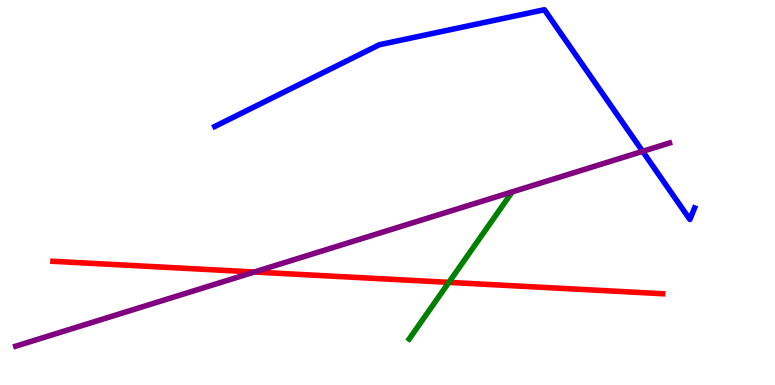[{'lines': ['blue', 'red'], 'intersections': []}, {'lines': ['green', 'red'], 'intersections': [{'x': 5.79, 'y': 2.67}]}, {'lines': ['purple', 'red'], 'intersections': [{'x': 3.28, 'y': 2.93}]}, {'lines': ['blue', 'green'], 'intersections': []}, {'lines': ['blue', 'purple'], 'intersections': [{'x': 8.29, 'y': 6.07}]}, {'lines': ['green', 'purple'], 'intersections': []}]